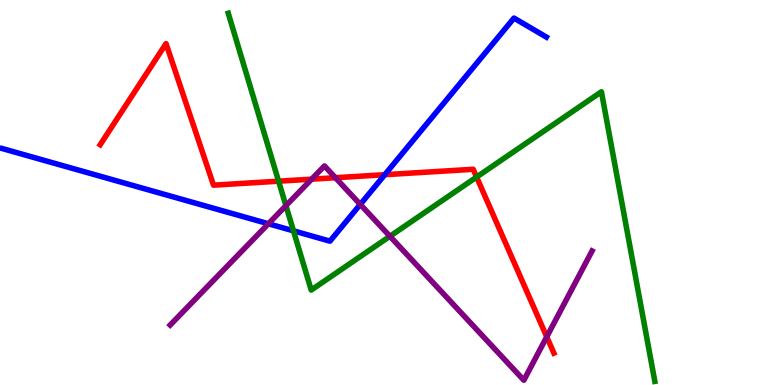[{'lines': ['blue', 'red'], 'intersections': [{'x': 4.96, 'y': 5.46}]}, {'lines': ['green', 'red'], 'intersections': [{'x': 3.59, 'y': 5.29}, {'x': 6.15, 'y': 5.4}]}, {'lines': ['purple', 'red'], 'intersections': [{'x': 4.02, 'y': 5.35}, {'x': 4.33, 'y': 5.38}, {'x': 7.05, 'y': 1.25}]}, {'lines': ['blue', 'green'], 'intersections': [{'x': 3.79, 'y': 4.0}]}, {'lines': ['blue', 'purple'], 'intersections': [{'x': 3.46, 'y': 4.19}, {'x': 4.65, 'y': 4.69}]}, {'lines': ['green', 'purple'], 'intersections': [{'x': 3.69, 'y': 4.66}, {'x': 5.03, 'y': 3.86}]}]